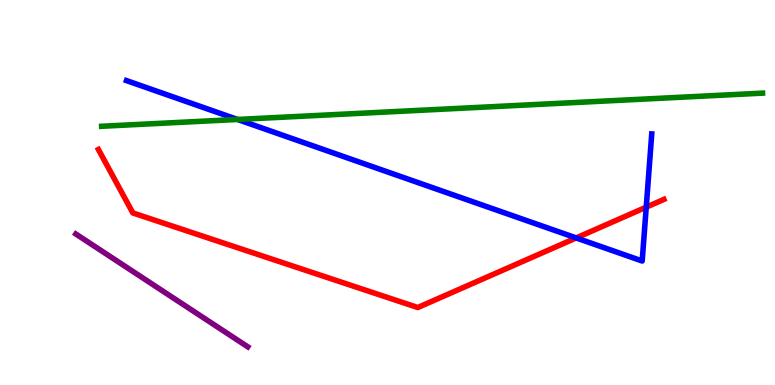[{'lines': ['blue', 'red'], 'intersections': [{'x': 7.43, 'y': 3.82}, {'x': 8.34, 'y': 4.62}]}, {'lines': ['green', 'red'], 'intersections': []}, {'lines': ['purple', 'red'], 'intersections': []}, {'lines': ['blue', 'green'], 'intersections': [{'x': 3.07, 'y': 6.9}]}, {'lines': ['blue', 'purple'], 'intersections': []}, {'lines': ['green', 'purple'], 'intersections': []}]